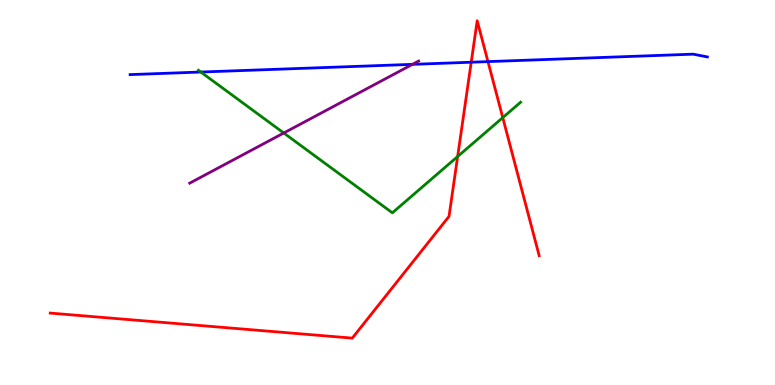[{'lines': ['blue', 'red'], 'intersections': [{'x': 6.08, 'y': 8.38}, {'x': 6.3, 'y': 8.4}]}, {'lines': ['green', 'red'], 'intersections': [{'x': 5.91, 'y': 5.93}, {'x': 6.49, 'y': 6.94}]}, {'lines': ['purple', 'red'], 'intersections': []}, {'lines': ['blue', 'green'], 'intersections': [{'x': 2.59, 'y': 8.13}]}, {'lines': ['blue', 'purple'], 'intersections': [{'x': 5.32, 'y': 8.33}]}, {'lines': ['green', 'purple'], 'intersections': [{'x': 3.66, 'y': 6.55}]}]